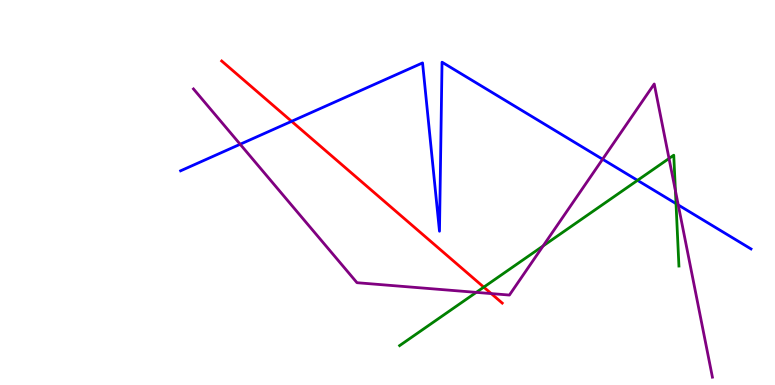[{'lines': ['blue', 'red'], 'intersections': [{'x': 3.76, 'y': 6.85}]}, {'lines': ['green', 'red'], 'intersections': [{'x': 6.24, 'y': 2.54}]}, {'lines': ['purple', 'red'], 'intersections': [{'x': 6.34, 'y': 2.37}]}, {'lines': ['blue', 'green'], 'intersections': [{'x': 8.23, 'y': 5.32}, {'x': 8.72, 'y': 4.71}]}, {'lines': ['blue', 'purple'], 'intersections': [{'x': 3.1, 'y': 6.25}, {'x': 7.78, 'y': 5.86}, {'x': 8.75, 'y': 4.68}]}, {'lines': ['green', 'purple'], 'intersections': [{'x': 6.15, 'y': 2.41}, {'x': 7.01, 'y': 3.61}, {'x': 8.63, 'y': 5.88}, {'x': 8.71, 'y': 5.05}]}]